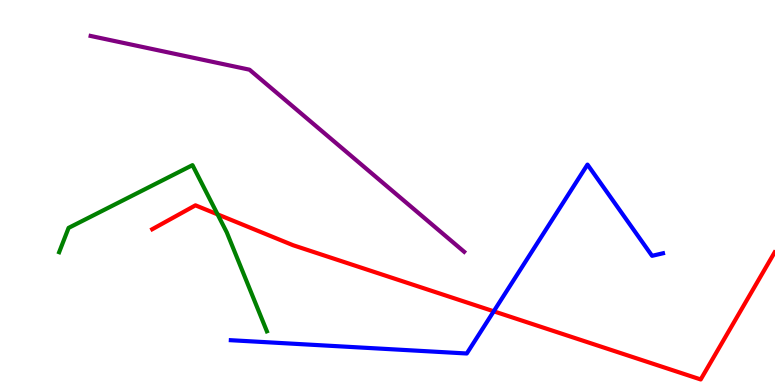[{'lines': ['blue', 'red'], 'intersections': [{'x': 6.37, 'y': 1.91}]}, {'lines': ['green', 'red'], 'intersections': [{'x': 2.81, 'y': 4.43}]}, {'lines': ['purple', 'red'], 'intersections': []}, {'lines': ['blue', 'green'], 'intersections': []}, {'lines': ['blue', 'purple'], 'intersections': []}, {'lines': ['green', 'purple'], 'intersections': []}]